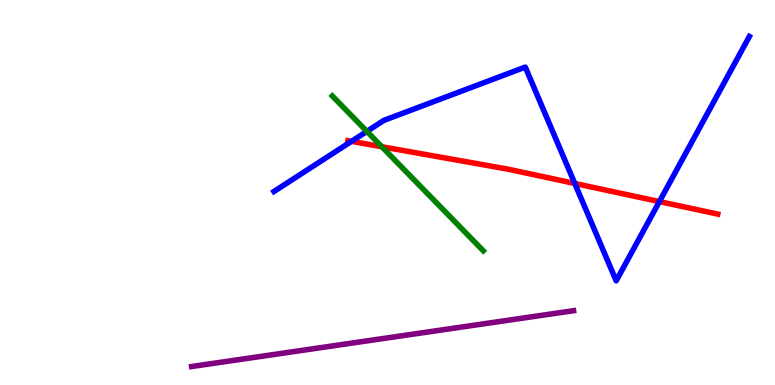[{'lines': ['blue', 'red'], 'intersections': [{'x': 4.54, 'y': 6.33}, {'x': 7.42, 'y': 5.23}, {'x': 8.51, 'y': 4.76}]}, {'lines': ['green', 'red'], 'intersections': [{'x': 4.93, 'y': 6.19}]}, {'lines': ['purple', 'red'], 'intersections': []}, {'lines': ['blue', 'green'], 'intersections': [{'x': 4.73, 'y': 6.59}]}, {'lines': ['blue', 'purple'], 'intersections': []}, {'lines': ['green', 'purple'], 'intersections': []}]